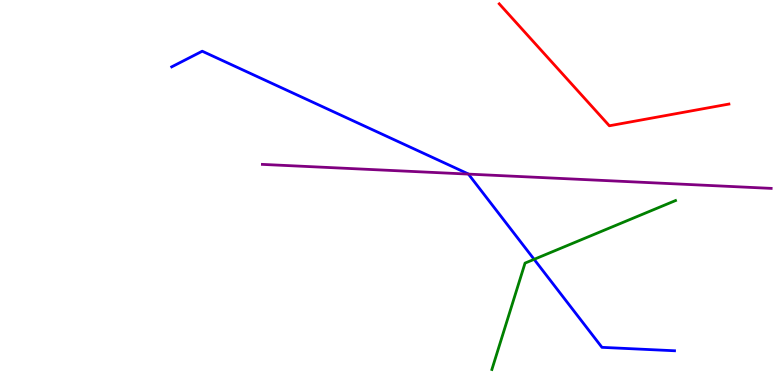[{'lines': ['blue', 'red'], 'intersections': []}, {'lines': ['green', 'red'], 'intersections': []}, {'lines': ['purple', 'red'], 'intersections': []}, {'lines': ['blue', 'green'], 'intersections': [{'x': 6.89, 'y': 3.26}]}, {'lines': ['blue', 'purple'], 'intersections': [{'x': 6.04, 'y': 5.48}]}, {'lines': ['green', 'purple'], 'intersections': []}]